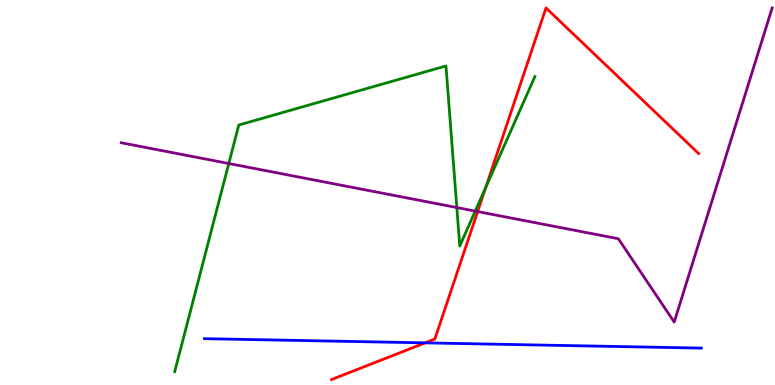[{'lines': ['blue', 'red'], 'intersections': [{'x': 5.48, 'y': 1.09}]}, {'lines': ['green', 'red'], 'intersections': [{'x': 6.27, 'y': 5.13}]}, {'lines': ['purple', 'red'], 'intersections': [{'x': 6.16, 'y': 4.5}]}, {'lines': ['blue', 'green'], 'intersections': []}, {'lines': ['blue', 'purple'], 'intersections': []}, {'lines': ['green', 'purple'], 'intersections': [{'x': 2.95, 'y': 5.75}, {'x': 5.89, 'y': 4.61}, {'x': 6.13, 'y': 4.52}]}]